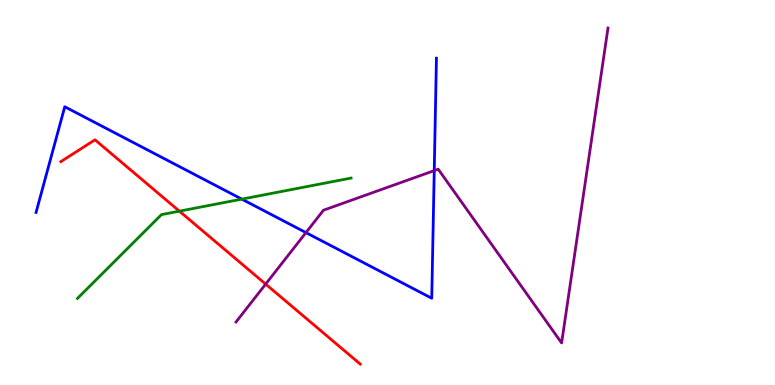[{'lines': ['blue', 'red'], 'intersections': []}, {'lines': ['green', 'red'], 'intersections': [{'x': 2.31, 'y': 4.52}]}, {'lines': ['purple', 'red'], 'intersections': [{'x': 3.43, 'y': 2.62}]}, {'lines': ['blue', 'green'], 'intersections': [{'x': 3.12, 'y': 4.83}]}, {'lines': ['blue', 'purple'], 'intersections': [{'x': 3.95, 'y': 3.96}, {'x': 5.6, 'y': 5.57}]}, {'lines': ['green', 'purple'], 'intersections': []}]